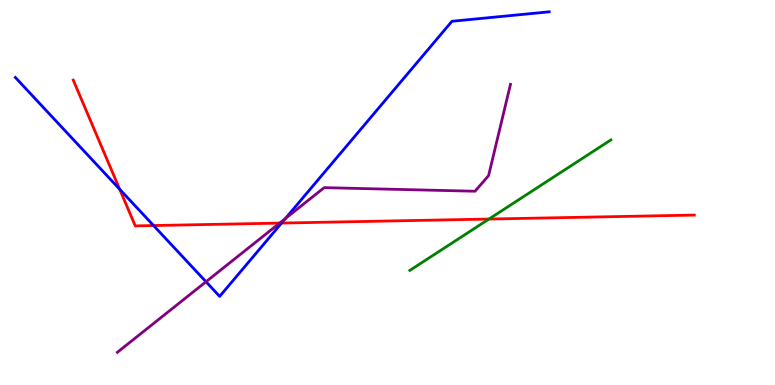[{'lines': ['blue', 'red'], 'intersections': [{'x': 1.54, 'y': 5.08}, {'x': 1.98, 'y': 4.14}, {'x': 3.63, 'y': 4.21}]}, {'lines': ['green', 'red'], 'intersections': [{'x': 6.31, 'y': 4.31}]}, {'lines': ['purple', 'red'], 'intersections': [{'x': 3.61, 'y': 4.21}]}, {'lines': ['blue', 'green'], 'intersections': []}, {'lines': ['blue', 'purple'], 'intersections': [{'x': 2.66, 'y': 2.68}, {'x': 3.68, 'y': 4.32}]}, {'lines': ['green', 'purple'], 'intersections': []}]